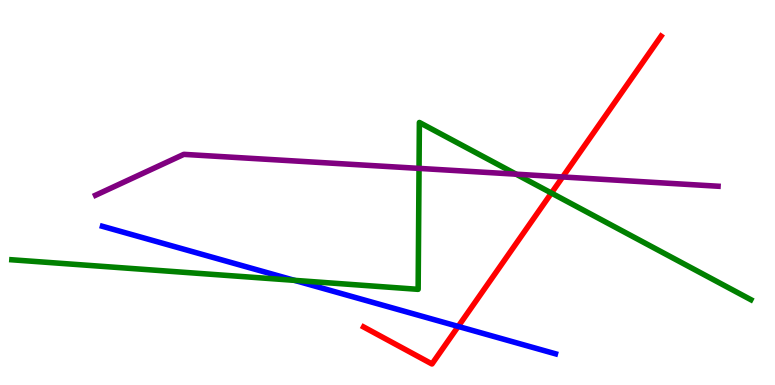[{'lines': ['blue', 'red'], 'intersections': [{'x': 5.91, 'y': 1.52}]}, {'lines': ['green', 'red'], 'intersections': [{'x': 7.12, 'y': 4.99}]}, {'lines': ['purple', 'red'], 'intersections': [{'x': 7.26, 'y': 5.4}]}, {'lines': ['blue', 'green'], 'intersections': [{'x': 3.8, 'y': 2.72}]}, {'lines': ['blue', 'purple'], 'intersections': []}, {'lines': ['green', 'purple'], 'intersections': [{'x': 5.41, 'y': 5.63}, {'x': 6.66, 'y': 5.48}]}]